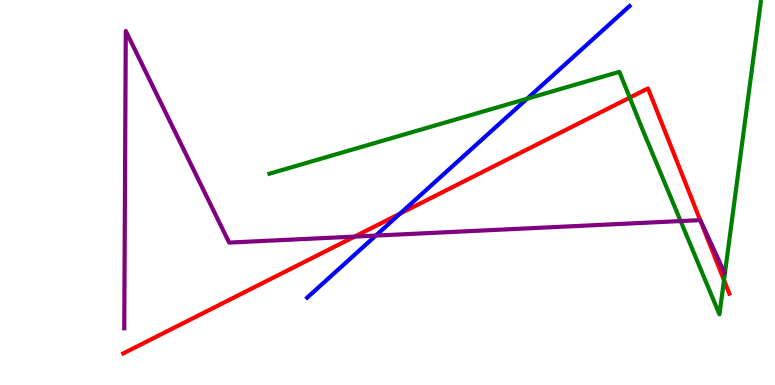[{'lines': ['blue', 'red'], 'intersections': [{'x': 5.16, 'y': 4.45}]}, {'lines': ['green', 'red'], 'intersections': [{'x': 8.13, 'y': 7.46}, {'x': 9.34, 'y': 2.72}]}, {'lines': ['purple', 'red'], 'intersections': [{'x': 4.58, 'y': 3.85}, {'x': 9.03, 'y': 4.28}]}, {'lines': ['blue', 'green'], 'intersections': [{'x': 6.8, 'y': 7.44}]}, {'lines': ['blue', 'purple'], 'intersections': [{'x': 4.85, 'y': 3.88}]}, {'lines': ['green', 'purple'], 'intersections': [{'x': 8.78, 'y': 4.26}]}]